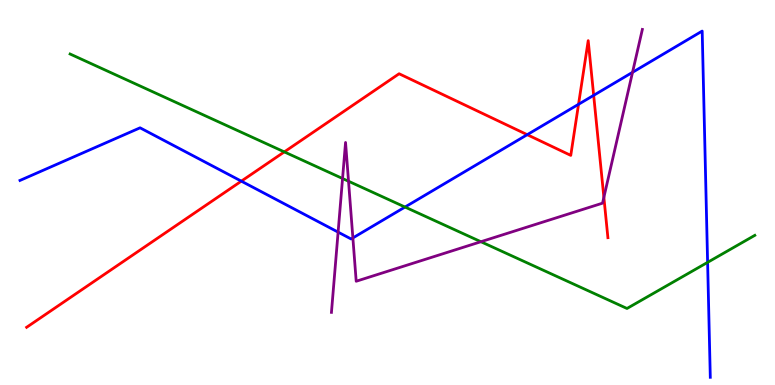[{'lines': ['blue', 'red'], 'intersections': [{'x': 3.11, 'y': 5.29}, {'x': 6.8, 'y': 6.5}, {'x': 7.46, 'y': 7.29}, {'x': 7.66, 'y': 7.52}]}, {'lines': ['green', 'red'], 'intersections': [{'x': 3.67, 'y': 6.05}]}, {'lines': ['purple', 'red'], 'intersections': [{'x': 7.79, 'y': 4.87}]}, {'lines': ['blue', 'green'], 'intersections': [{'x': 5.23, 'y': 4.62}, {'x': 9.13, 'y': 3.19}]}, {'lines': ['blue', 'purple'], 'intersections': [{'x': 4.36, 'y': 3.97}, {'x': 4.55, 'y': 3.82}, {'x': 8.16, 'y': 8.12}]}, {'lines': ['green', 'purple'], 'intersections': [{'x': 4.42, 'y': 5.36}, {'x': 4.5, 'y': 5.29}, {'x': 6.21, 'y': 3.72}]}]